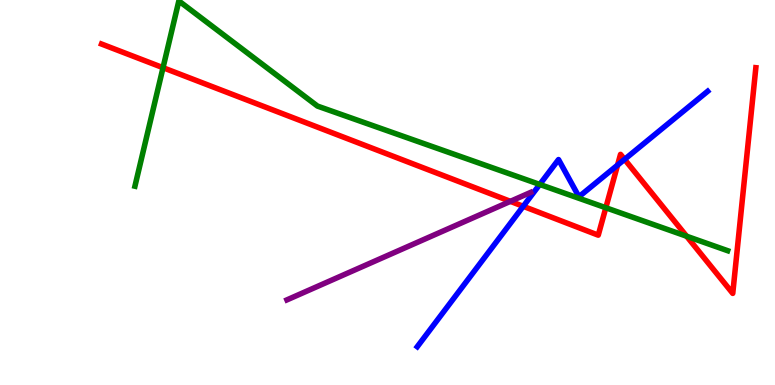[{'lines': ['blue', 'red'], 'intersections': [{'x': 6.75, 'y': 4.64}, {'x': 7.97, 'y': 5.71}, {'x': 8.06, 'y': 5.86}]}, {'lines': ['green', 'red'], 'intersections': [{'x': 2.1, 'y': 8.24}, {'x': 7.82, 'y': 4.6}, {'x': 8.86, 'y': 3.86}]}, {'lines': ['purple', 'red'], 'intersections': [{'x': 6.59, 'y': 4.77}]}, {'lines': ['blue', 'green'], 'intersections': [{'x': 6.96, 'y': 5.21}]}, {'lines': ['blue', 'purple'], 'intersections': []}, {'lines': ['green', 'purple'], 'intersections': []}]